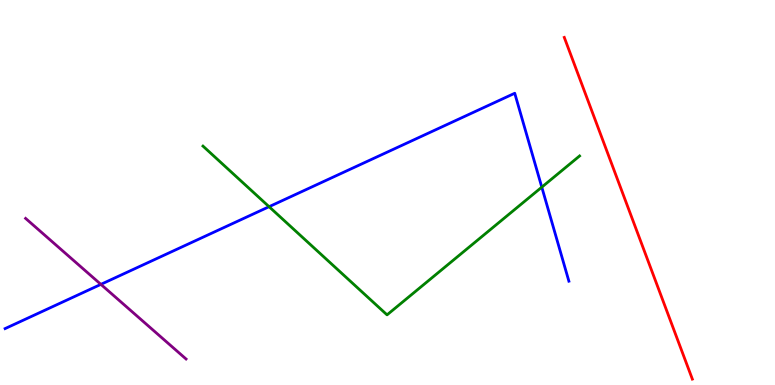[{'lines': ['blue', 'red'], 'intersections': []}, {'lines': ['green', 'red'], 'intersections': []}, {'lines': ['purple', 'red'], 'intersections': []}, {'lines': ['blue', 'green'], 'intersections': [{'x': 3.47, 'y': 4.63}, {'x': 6.99, 'y': 5.14}]}, {'lines': ['blue', 'purple'], 'intersections': [{'x': 1.3, 'y': 2.61}]}, {'lines': ['green', 'purple'], 'intersections': []}]